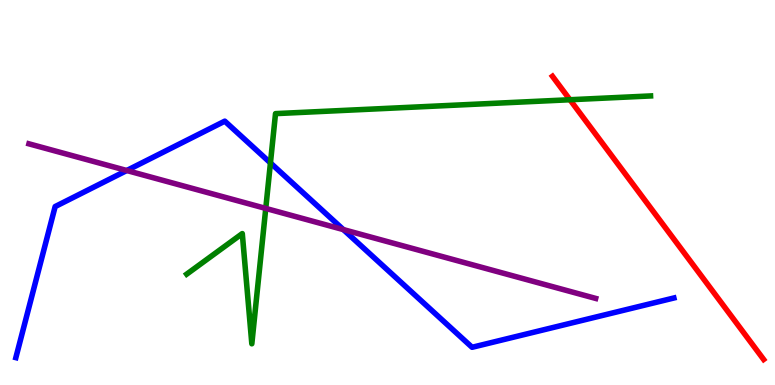[{'lines': ['blue', 'red'], 'intersections': []}, {'lines': ['green', 'red'], 'intersections': [{'x': 7.35, 'y': 7.41}]}, {'lines': ['purple', 'red'], 'intersections': []}, {'lines': ['blue', 'green'], 'intersections': [{'x': 3.49, 'y': 5.77}]}, {'lines': ['blue', 'purple'], 'intersections': [{'x': 1.64, 'y': 5.57}, {'x': 4.43, 'y': 4.04}]}, {'lines': ['green', 'purple'], 'intersections': [{'x': 3.43, 'y': 4.59}]}]